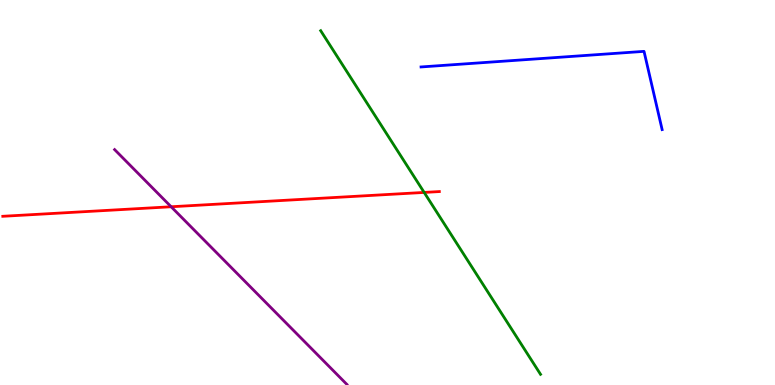[{'lines': ['blue', 'red'], 'intersections': []}, {'lines': ['green', 'red'], 'intersections': [{'x': 5.47, 'y': 5.0}]}, {'lines': ['purple', 'red'], 'intersections': [{'x': 2.21, 'y': 4.63}]}, {'lines': ['blue', 'green'], 'intersections': []}, {'lines': ['blue', 'purple'], 'intersections': []}, {'lines': ['green', 'purple'], 'intersections': []}]